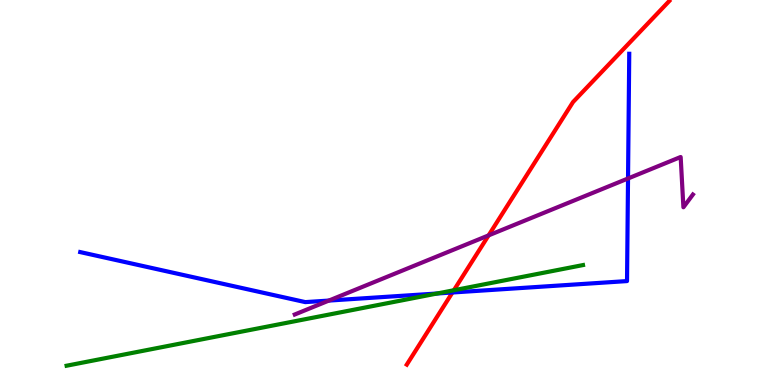[{'lines': ['blue', 'red'], 'intersections': [{'x': 5.84, 'y': 2.4}]}, {'lines': ['green', 'red'], 'intersections': [{'x': 5.86, 'y': 2.46}]}, {'lines': ['purple', 'red'], 'intersections': [{'x': 6.3, 'y': 3.89}]}, {'lines': ['blue', 'green'], 'intersections': [{'x': 5.64, 'y': 2.38}]}, {'lines': ['blue', 'purple'], 'intersections': [{'x': 4.24, 'y': 2.19}, {'x': 8.1, 'y': 5.36}]}, {'lines': ['green', 'purple'], 'intersections': []}]